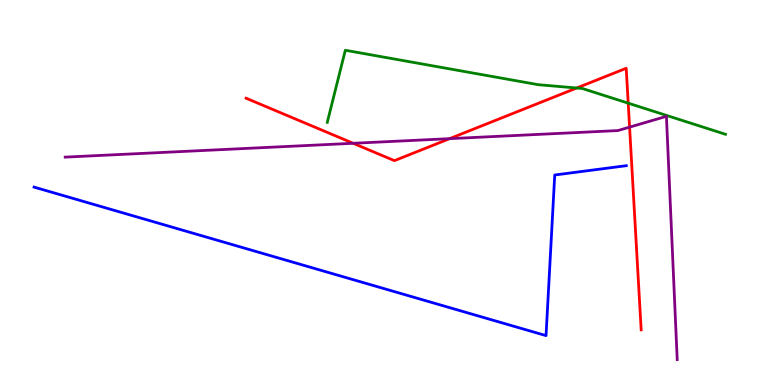[{'lines': ['blue', 'red'], 'intersections': []}, {'lines': ['green', 'red'], 'intersections': [{'x': 7.44, 'y': 7.71}, {'x': 8.11, 'y': 7.32}]}, {'lines': ['purple', 'red'], 'intersections': [{'x': 4.56, 'y': 6.28}, {'x': 5.8, 'y': 6.4}, {'x': 8.12, 'y': 6.7}]}, {'lines': ['blue', 'green'], 'intersections': []}, {'lines': ['blue', 'purple'], 'intersections': []}, {'lines': ['green', 'purple'], 'intersections': []}]